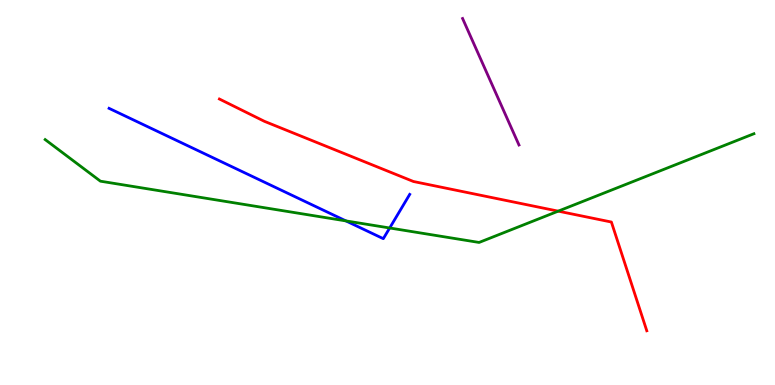[{'lines': ['blue', 'red'], 'intersections': []}, {'lines': ['green', 'red'], 'intersections': [{'x': 7.2, 'y': 4.52}]}, {'lines': ['purple', 'red'], 'intersections': []}, {'lines': ['blue', 'green'], 'intersections': [{'x': 4.46, 'y': 4.26}, {'x': 5.03, 'y': 4.08}]}, {'lines': ['blue', 'purple'], 'intersections': []}, {'lines': ['green', 'purple'], 'intersections': []}]